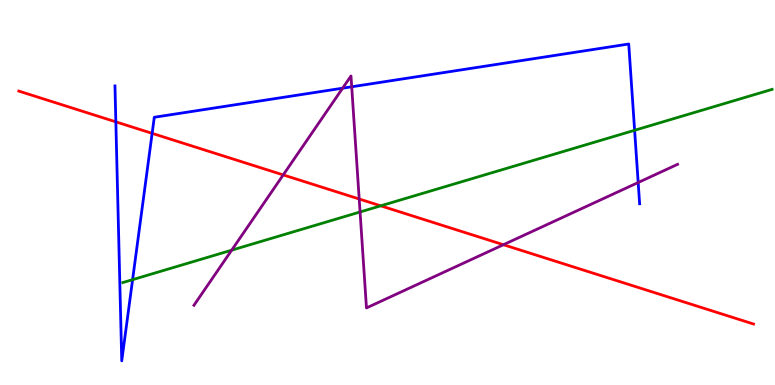[{'lines': ['blue', 'red'], 'intersections': [{'x': 1.49, 'y': 6.84}, {'x': 1.96, 'y': 6.54}]}, {'lines': ['green', 'red'], 'intersections': [{'x': 4.91, 'y': 4.65}]}, {'lines': ['purple', 'red'], 'intersections': [{'x': 3.65, 'y': 5.46}, {'x': 4.63, 'y': 4.83}, {'x': 6.5, 'y': 3.64}]}, {'lines': ['blue', 'green'], 'intersections': [{'x': 1.71, 'y': 2.74}, {'x': 8.19, 'y': 6.62}]}, {'lines': ['blue', 'purple'], 'intersections': [{'x': 4.42, 'y': 7.71}, {'x': 4.54, 'y': 7.75}, {'x': 8.23, 'y': 5.26}]}, {'lines': ['green', 'purple'], 'intersections': [{'x': 2.99, 'y': 3.5}, {'x': 4.65, 'y': 4.49}]}]